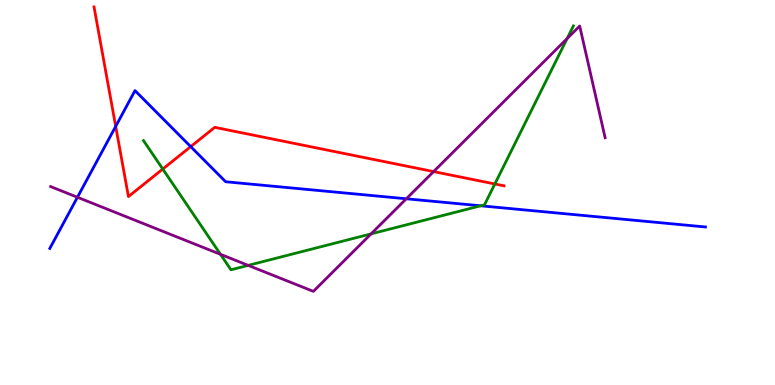[{'lines': ['blue', 'red'], 'intersections': [{'x': 1.49, 'y': 6.72}, {'x': 2.46, 'y': 6.19}]}, {'lines': ['green', 'red'], 'intersections': [{'x': 2.1, 'y': 5.61}, {'x': 6.39, 'y': 5.22}]}, {'lines': ['purple', 'red'], 'intersections': [{'x': 5.59, 'y': 5.54}]}, {'lines': ['blue', 'green'], 'intersections': [{'x': 6.2, 'y': 4.65}]}, {'lines': ['blue', 'purple'], 'intersections': [{'x': 0.999, 'y': 4.88}, {'x': 5.24, 'y': 4.84}]}, {'lines': ['green', 'purple'], 'intersections': [{'x': 2.85, 'y': 3.39}, {'x': 3.2, 'y': 3.11}, {'x': 4.79, 'y': 3.93}, {'x': 7.32, 'y': 9.0}]}]